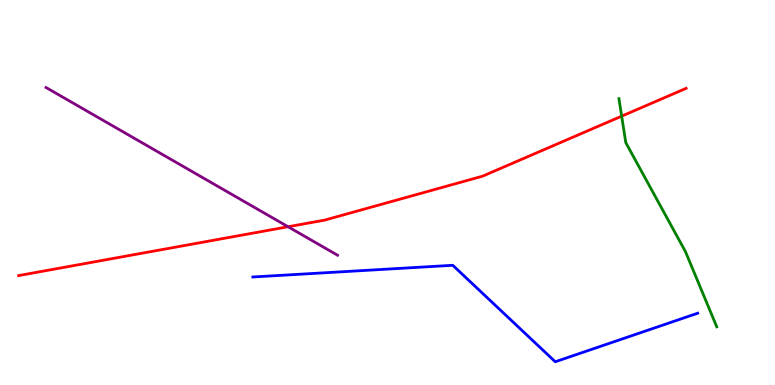[{'lines': ['blue', 'red'], 'intersections': []}, {'lines': ['green', 'red'], 'intersections': [{'x': 8.02, 'y': 6.98}]}, {'lines': ['purple', 'red'], 'intersections': [{'x': 3.72, 'y': 4.11}]}, {'lines': ['blue', 'green'], 'intersections': []}, {'lines': ['blue', 'purple'], 'intersections': []}, {'lines': ['green', 'purple'], 'intersections': []}]